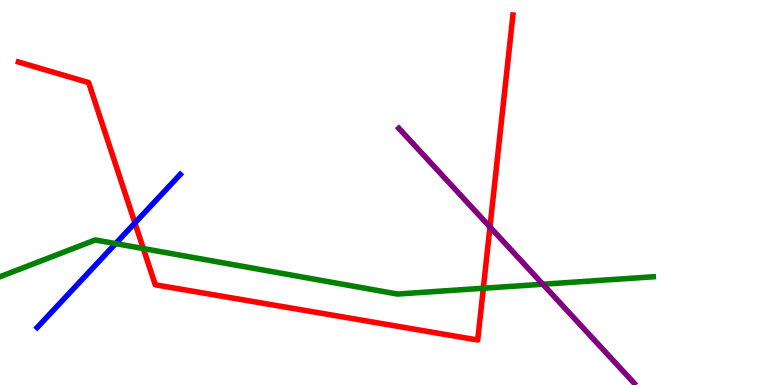[{'lines': ['blue', 'red'], 'intersections': [{'x': 1.74, 'y': 4.21}]}, {'lines': ['green', 'red'], 'intersections': [{'x': 1.85, 'y': 3.54}, {'x': 6.24, 'y': 2.51}]}, {'lines': ['purple', 'red'], 'intersections': [{'x': 6.32, 'y': 4.1}]}, {'lines': ['blue', 'green'], 'intersections': [{'x': 1.49, 'y': 3.67}]}, {'lines': ['blue', 'purple'], 'intersections': []}, {'lines': ['green', 'purple'], 'intersections': [{'x': 7.0, 'y': 2.62}]}]